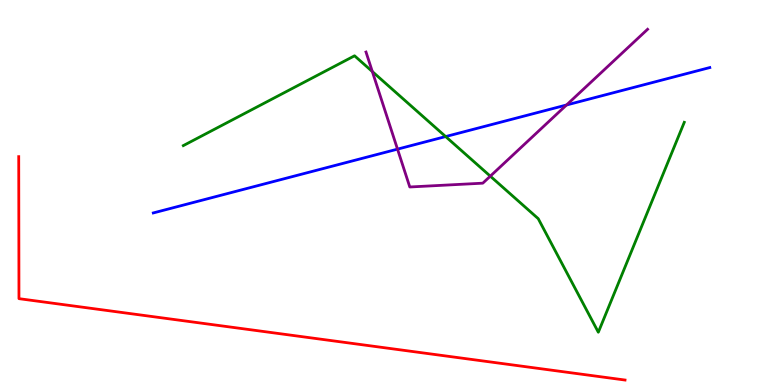[{'lines': ['blue', 'red'], 'intersections': []}, {'lines': ['green', 'red'], 'intersections': []}, {'lines': ['purple', 'red'], 'intersections': []}, {'lines': ['blue', 'green'], 'intersections': [{'x': 5.75, 'y': 6.45}]}, {'lines': ['blue', 'purple'], 'intersections': [{'x': 5.13, 'y': 6.13}, {'x': 7.31, 'y': 7.27}]}, {'lines': ['green', 'purple'], 'intersections': [{'x': 4.8, 'y': 8.14}, {'x': 6.33, 'y': 5.42}]}]